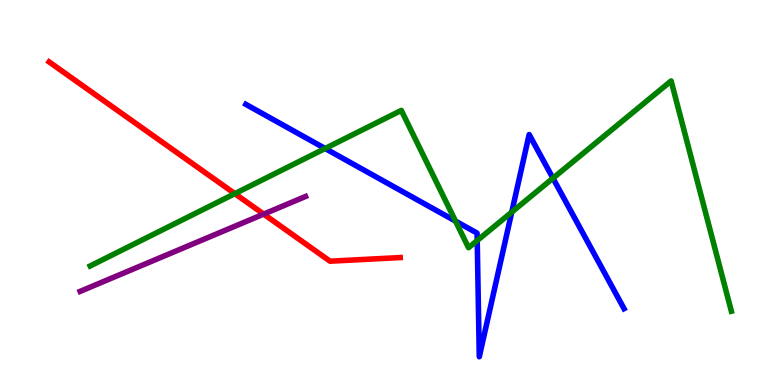[{'lines': ['blue', 'red'], 'intersections': []}, {'lines': ['green', 'red'], 'intersections': [{'x': 3.03, 'y': 4.97}]}, {'lines': ['purple', 'red'], 'intersections': [{'x': 3.4, 'y': 4.44}]}, {'lines': ['blue', 'green'], 'intersections': [{'x': 4.2, 'y': 6.14}, {'x': 5.88, 'y': 4.26}, {'x': 6.16, 'y': 3.75}, {'x': 6.6, 'y': 4.49}, {'x': 7.13, 'y': 5.37}]}, {'lines': ['blue', 'purple'], 'intersections': []}, {'lines': ['green', 'purple'], 'intersections': []}]